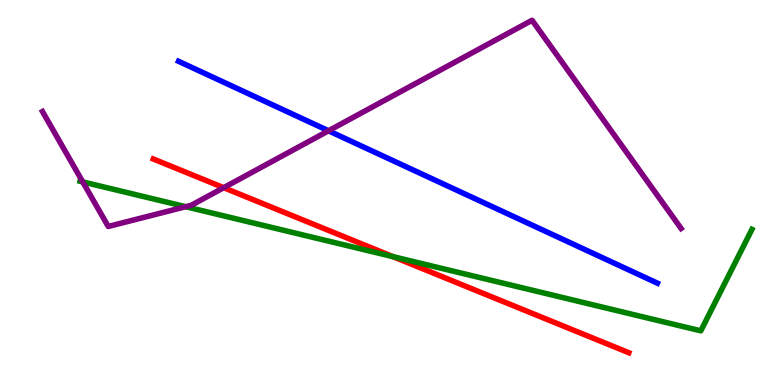[{'lines': ['blue', 'red'], 'intersections': []}, {'lines': ['green', 'red'], 'intersections': [{'x': 5.07, 'y': 3.33}]}, {'lines': ['purple', 'red'], 'intersections': [{'x': 2.89, 'y': 5.13}]}, {'lines': ['blue', 'green'], 'intersections': []}, {'lines': ['blue', 'purple'], 'intersections': [{'x': 4.24, 'y': 6.6}]}, {'lines': ['green', 'purple'], 'intersections': [{'x': 1.07, 'y': 5.28}, {'x': 2.4, 'y': 4.63}]}]